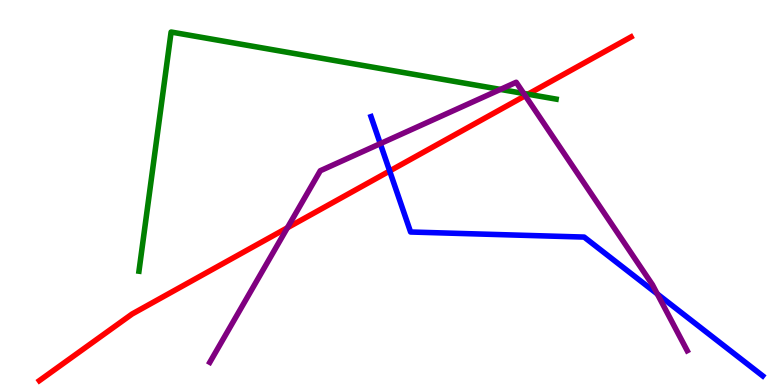[{'lines': ['blue', 'red'], 'intersections': [{'x': 5.03, 'y': 5.56}]}, {'lines': ['green', 'red'], 'intersections': [{'x': 6.81, 'y': 7.55}]}, {'lines': ['purple', 'red'], 'intersections': [{'x': 3.71, 'y': 4.08}, {'x': 6.78, 'y': 7.51}]}, {'lines': ['blue', 'green'], 'intersections': []}, {'lines': ['blue', 'purple'], 'intersections': [{'x': 4.91, 'y': 6.27}, {'x': 8.48, 'y': 2.37}]}, {'lines': ['green', 'purple'], 'intersections': [{'x': 6.46, 'y': 7.68}, {'x': 6.76, 'y': 7.57}]}]